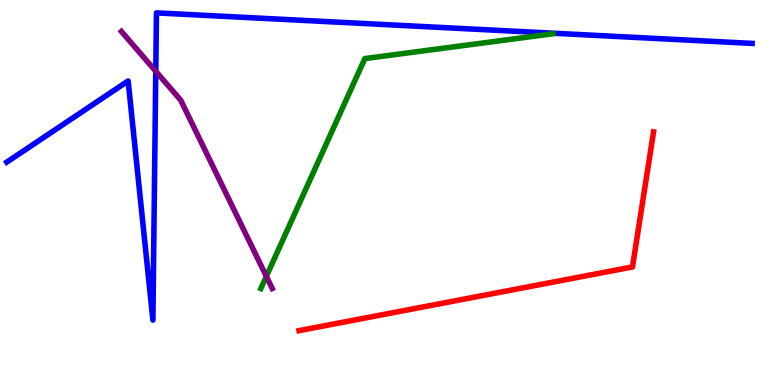[{'lines': ['blue', 'red'], 'intersections': []}, {'lines': ['green', 'red'], 'intersections': []}, {'lines': ['purple', 'red'], 'intersections': []}, {'lines': ['blue', 'green'], 'intersections': []}, {'lines': ['blue', 'purple'], 'intersections': [{'x': 2.01, 'y': 8.15}]}, {'lines': ['green', 'purple'], 'intersections': [{'x': 3.44, 'y': 2.82}]}]